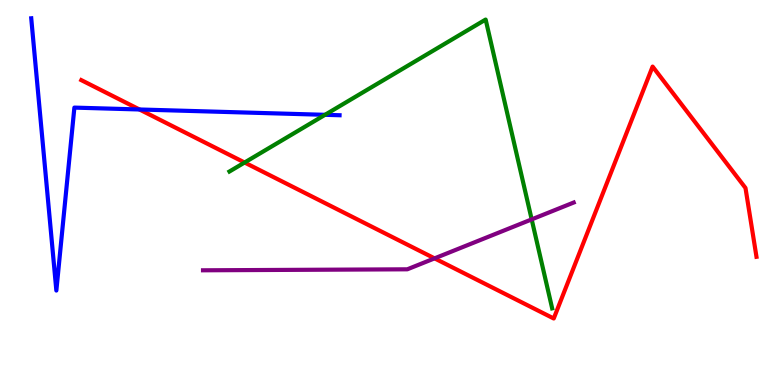[{'lines': ['blue', 'red'], 'intersections': [{'x': 1.8, 'y': 7.16}]}, {'lines': ['green', 'red'], 'intersections': [{'x': 3.16, 'y': 5.78}]}, {'lines': ['purple', 'red'], 'intersections': [{'x': 5.61, 'y': 3.29}]}, {'lines': ['blue', 'green'], 'intersections': [{'x': 4.19, 'y': 7.02}]}, {'lines': ['blue', 'purple'], 'intersections': []}, {'lines': ['green', 'purple'], 'intersections': [{'x': 6.86, 'y': 4.3}]}]